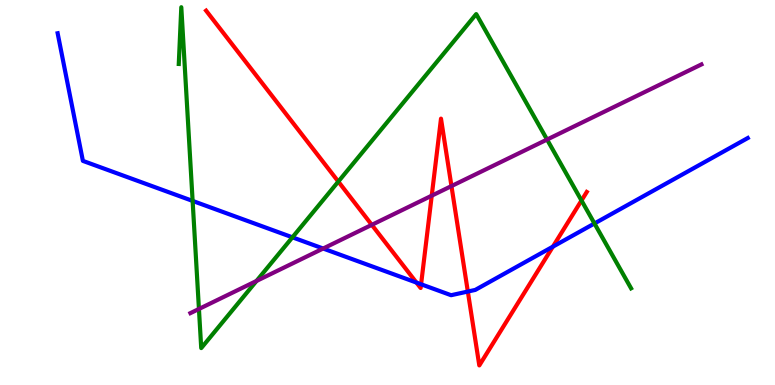[{'lines': ['blue', 'red'], 'intersections': [{'x': 5.37, 'y': 2.66}, {'x': 5.43, 'y': 2.62}, {'x': 6.04, 'y': 2.43}, {'x': 7.13, 'y': 3.59}]}, {'lines': ['green', 'red'], 'intersections': [{'x': 4.37, 'y': 5.28}, {'x': 7.5, 'y': 4.79}]}, {'lines': ['purple', 'red'], 'intersections': [{'x': 4.8, 'y': 4.16}, {'x': 5.57, 'y': 4.92}, {'x': 5.83, 'y': 5.17}]}, {'lines': ['blue', 'green'], 'intersections': [{'x': 2.49, 'y': 4.78}, {'x': 3.77, 'y': 3.84}, {'x': 7.67, 'y': 4.2}]}, {'lines': ['blue', 'purple'], 'intersections': [{'x': 4.17, 'y': 3.54}]}, {'lines': ['green', 'purple'], 'intersections': [{'x': 2.57, 'y': 1.97}, {'x': 3.31, 'y': 2.7}, {'x': 7.06, 'y': 6.38}]}]